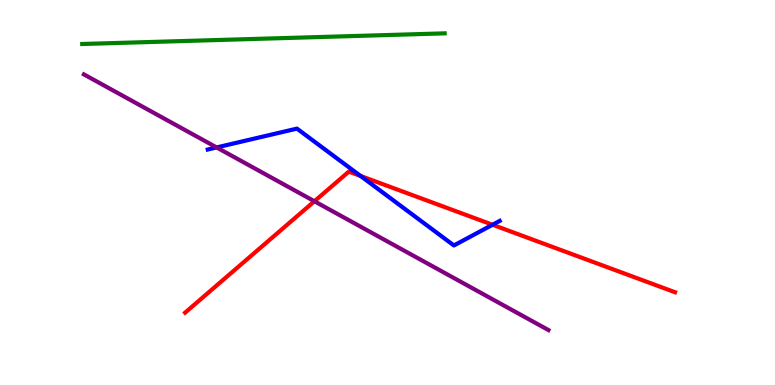[{'lines': ['blue', 'red'], 'intersections': [{'x': 4.65, 'y': 5.43}, {'x': 6.36, 'y': 4.16}]}, {'lines': ['green', 'red'], 'intersections': []}, {'lines': ['purple', 'red'], 'intersections': [{'x': 4.06, 'y': 4.77}]}, {'lines': ['blue', 'green'], 'intersections': []}, {'lines': ['blue', 'purple'], 'intersections': [{'x': 2.8, 'y': 6.17}]}, {'lines': ['green', 'purple'], 'intersections': []}]